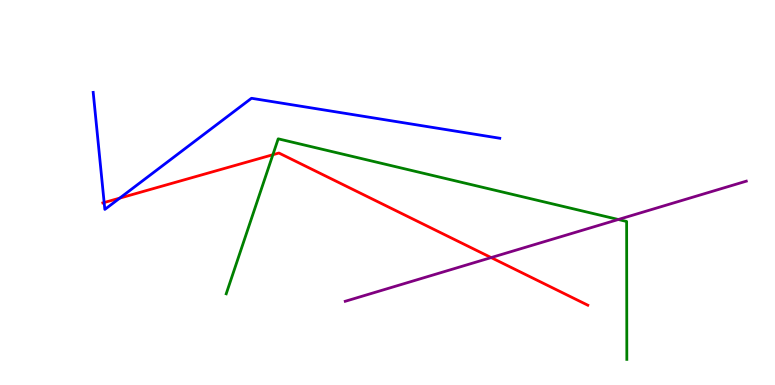[{'lines': ['blue', 'red'], 'intersections': [{'x': 1.34, 'y': 4.74}, {'x': 1.55, 'y': 4.85}]}, {'lines': ['green', 'red'], 'intersections': [{'x': 3.52, 'y': 5.98}]}, {'lines': ['purple', 'red'], 'intersections': [{'x': 6.34, 'y': 3.31}]}, {'lines': ['blue', 'green'], 'intersections': []}, {'lines': ['blue', 'purple'], 'intersections': []}, {'lines': ['green', 'purple'], 'intersections': [{'x': 7.98, 'y': 4.3}]}]